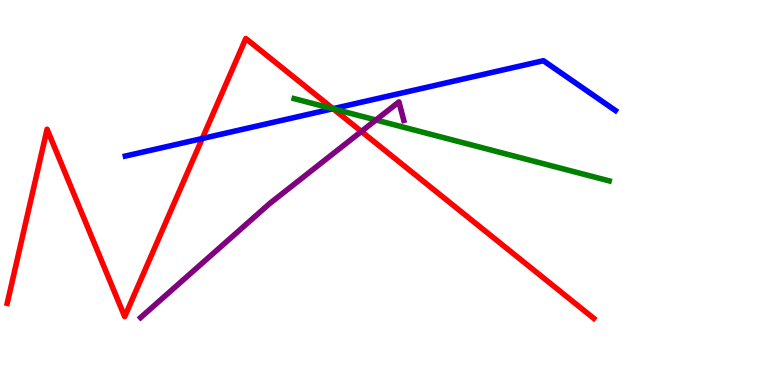[{'lines': ['blue', 'red'], 'intersections': [{'x': 2.61, 'y': 6.4}, {'x': 4.3, 'y': 7.18}]}, {'lines': ['green', 'red'], 'intersections': [{'x': 4.3, 'y': 7.17}]}, {'lines': ['purple', 'red'], 'intersections': [{'x': 4.66, 'y': 6.59}]}, {'lines': ['blue', 'green'], 'intersections': [{'x': 4.29, 'y': 7.18}]}, {'lines': ['blue', 'purple'], 'intersections': []}, {'lines': ['green', 'purple'], 'intersections': [{'x': 4.85, 'y': 6.88}]}]